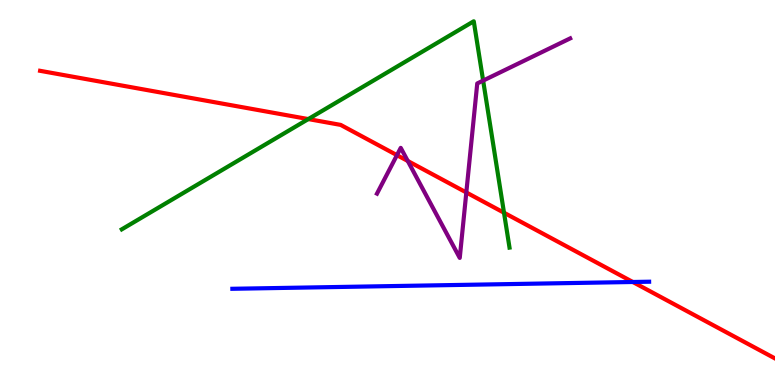[{'lines': ['blue', 'red'], 'intersections': [{'x': 8.17, 'y': 2.68}]}, {'lines': ['green', 'red'], 'intersections': [{'x': 3.98, 'y': 6.91}, {'x': 6.5, 'y': 4.47}]}, {'lines': ['purple', 'red'], 'intersections': [{'x': 5.12, 'y': 5.97}, {'x': 5.26, 'y': 5.82}, {'x': 6.02, 'y': 5.0}]}, {'lines': ['blue', 'green'], 'intersections': []}, {'lines': ['blue', 'purple'], 'intersections': []}, {'lines': ['green', 'purple'], 'intersections': [{'x': 6.23, 'y': 7.91}]}]